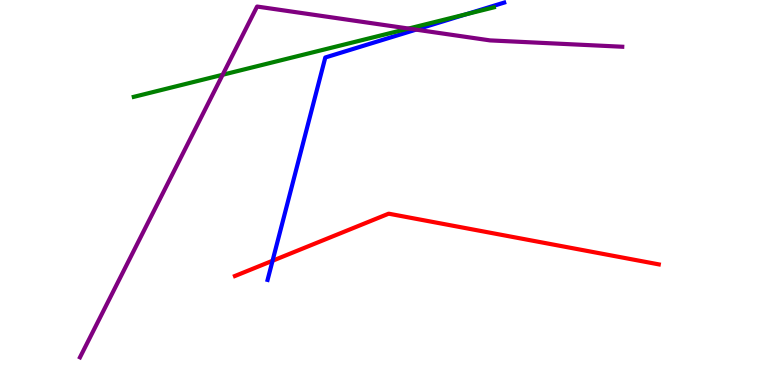[{'lines': ['blue', 'red'], 'intersections': [{'x': 3.52, 'y': 3.23}]}, {'lines': ['green', 'red'], 'intersections': []}, {'lines': ['purple', 'red'], 'intersections': []}, {'lines': ['blue', 'green'], 'intersections': [{'x': 6.02, 'y': 9.63}]}, {'lines': ['blue', 'purple'], 'intersections': [{'x': 5.37, 'y': 9.23}]}, {'lines': ['green', 'purple'], 'intersections': [{'x': 2.87, 'y': 8.06}, {'x': 5.27, 'y': 9.26}]}]